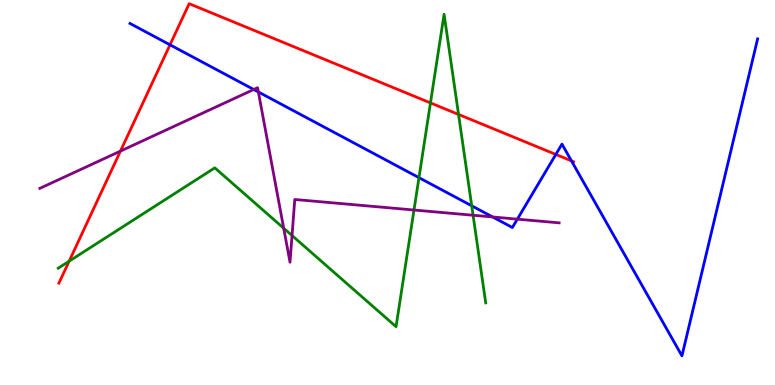[{'lines': ['blue', 'red'], 'intersections': [{'x': 2.19, 'y': 8.84}, {'x': 7.17, 'y': 5.99}, {'x': 7.37, 'y': 5.82}]}, {'lines': ['green', 'red'], 'intersections': [{'x': 0.892, 'y': 3.22}, {'x': 5.55, 'y': 7.33}, {'x': 5.92, 'y': 7.03}]}, {'lines': ['purple', 'red'], 'intersections': [{'x': 1.55, 'y': 6.08}]}, {'lines': ['blue', 'green'], 'intersections': [{'x': 5.41, 'y': 5.39}, {'x': 6.09, 'y': 4.65}]}, {'lines': ['blue', 'purple'], 'intersections': [{'x': 3.27, 'y': 7.68}, {'x': 3.33, 'y': 7.61}, {'x': 6.36, 'y': 4.36}, {'x': 6.68, 'y': 4.31}]}, {'lines': ['green', 'purple'], 'intersections': [{'x': 3.66, 'y': 4.07}, {'x': 3.77, 'y': 3.88}, {'x': 5.34, 'y': 4.54}, {'x': 6.1, 'y': 4.41}]}]